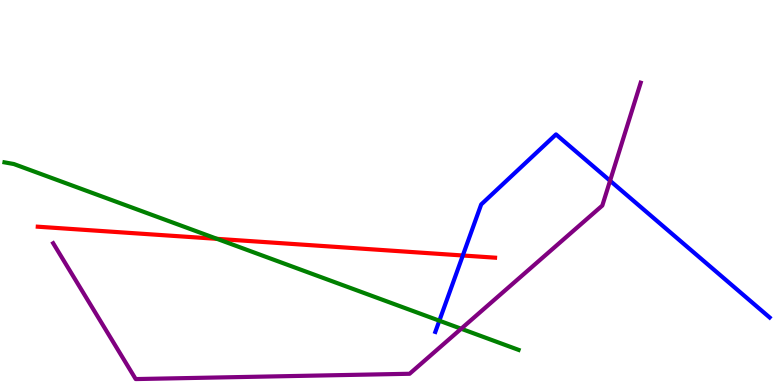[{'lines': ['blue', 'red'], 'intersections': [{'x': 5.97, 'y': 3.36}]}, {'lines': ['green', 'red'], 'intersections': [{'x': 2.8, 'y': 3.8}]}, {'lines': ['purple', 'red'], 'intersections': []}, {'lines': ['blue', 'green'], 'intersections': [{'x': 5.67, 'y': 1.67}]}, {'lines': ['blue', 'purple'], 'intersections': [{'x': 7.87, 'y': 5.31}]}, {'lines': ['green', 'purple'], 'intersections': [{'x': 5.95, 'y': 1.46}]}]